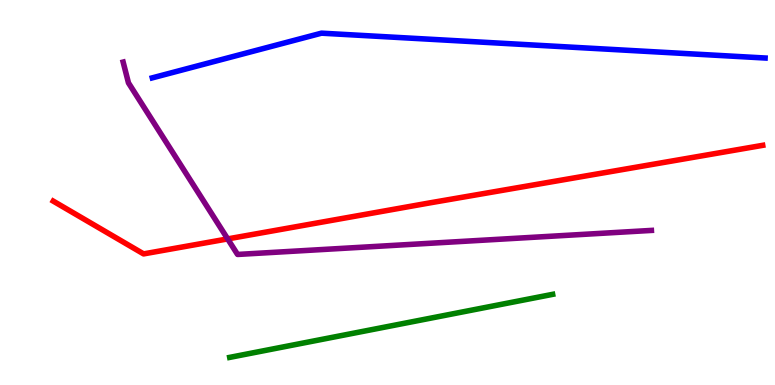[{'lines': ['blue', 'red'], 'intersections': []}, {'lines': ['green', 'red'], 'intersections': []}, {'lines': ['purple', 'red'], 'intersections': [{'x': 2.94, 'y': 3.79}]}, {'lines': ['blue', 'green'], 'intersections': []}, {'lines': ['blue', 'purple'], 'intersections': []}, {'lines': ['green', 'purple'], 'intersections': []}]